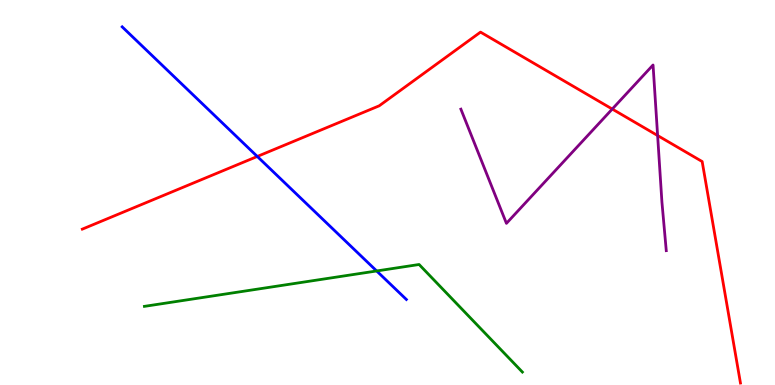[{'lines': ['blue', 'red'], 'intersections': [{'x': 3.32, 'y': 5.94}]}, {'lines': ['green', 'red'], 'intersections': []}, {'lines': ['purple', 'red'], 'intersections': [{'x': 7.9, 'y': 7.17}, {'x': 8.49, 'y': 6.48}]}, {'lines': ['blue', 'green'], 'intersections': [{'x': 4.86, 'y': 2.96}]}, {'lines': ['blue', 'purple'], 'intersections': []}, {'lines': ['green', 'purple'], 'intersections': []}]